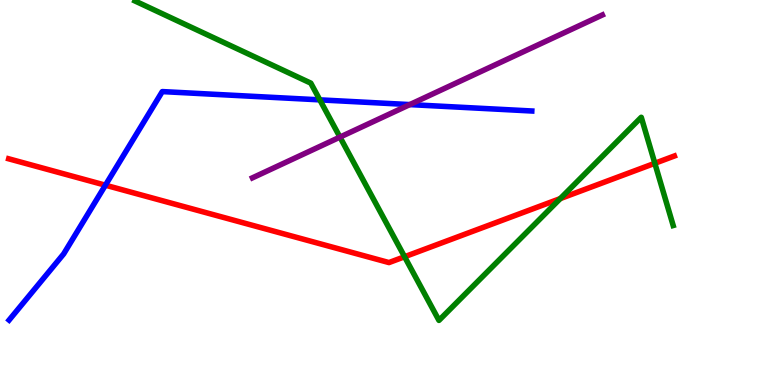[{'lines': ['blue', 'red'], 'intersections': [{'x': 1.36, 'y': 5.19}]}, {'lines': ['green', 'red'], 'intersections': [{'x': 5.22, 'y': 3.33}, {'x': 7.23, 'y': 4.84}, {'x': 8.45, 'y': 5.76}]}, {'lines': ['purple', 'red'], 'intersections': []}, {'lines': ['blue', 'green'], 'intersections': [{'x': 4.13, 'y': 7.41}]}, {'lines': ['blue', 'purple'], 'intersections': [{'x': 5.29, 'y': 7.28}]}, {'lines': ['green', 'purple'], 'intersections': [{'x': 4.39, 'y': 6.44}]}]